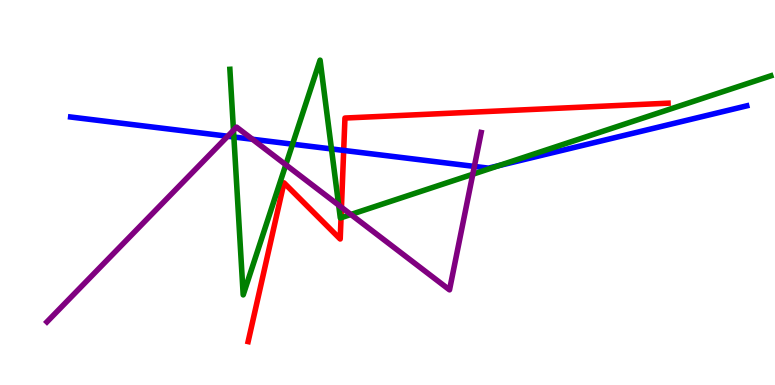[{'lines': ['blue', 'red'], 'intersections': [{'x': 4.43, 'y': 6.09}]}, {'lines': ['green', 'red'], 'intersections': [{'x': 4.4, 'y': 4.34}]}, {'lines': ['purple', 'red'], 'intersections': [{'x': 4.41, 'y': 4.62}]}, {'lines': ['blue', 'green'], 'intersections': [{'x': 3.02, 'y': 6.44}, {'x': 3.78, 'y': 6.26}, {'x': 4.28, 'y': 6.13}, {'x': 6.44, 'y': 5.7}]}, {'lines': ['blue', 'purple'], 'intersections': [{'x': 2.94, 'y': 6.46}, {'x': 3.26, 'y': 6.38}, {'x': 6.12, 'y': 5.68}]}, {'lines': ['green', 'purple'], 'intersections': [{'x': 3.01, 'y': 6.62}, {'x': 3.69, 'y': 5.72}, {'x': 4.37, 'y': 4.67}, {'x': 4.53, 'y': 4.43}, {'x': 6.1, 'y': 5.47}]}]